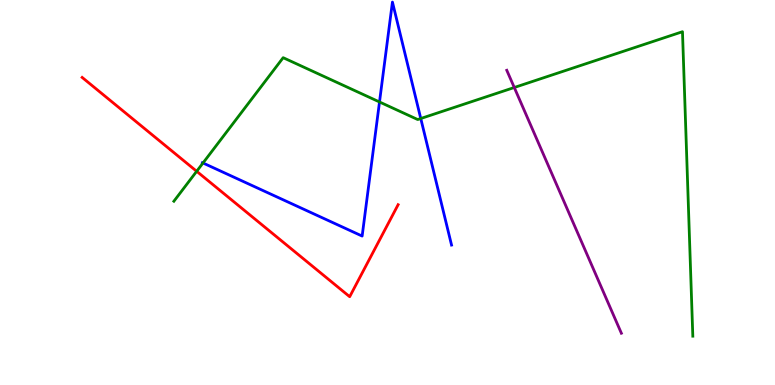[{'lines': ['blue', 'red'], 'intersections': []}, {'lines': ['green', 'red'], 'intersections': [{'x': 2.54, 'y': 5.55}]}, {'lines': ['purple', 'red'], 'intersections': []}, {'lines': ['blue', 'green'], 'intersections': [{'x': 2.62, 'y': 5.77}, {'x': 4.9, 'y': 7.35}, {'x': 5.43, 'y': 6.92}]}, {'lines': ['blue', 'purple'], 'intersections': []}, {'lines': ['green', 'purple'], 'intersections': [{'x': 6.64, 'y': 7.73}]}]